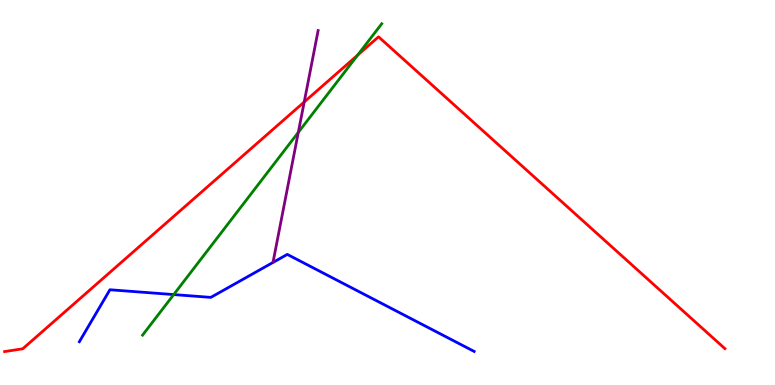[{'lines': ['blue', 'red'], 'intersections': []}, {'lines': ['green', 'red'], 'intersections': [{'x': 4.61, 'y': 8.57}]}, {'lines': ['purple', 'red'], 'intersections': [{'x': 3.93, 'y': 7.35}]}, {'lines': ['blue', 'green'], 'intersections': [{'x': 2.24, 'y': 2.35}]}, {'lines': ['blue', 'purple'], 'intersections': []}, {'lines': ['green', 'purple'], 'intersections': [{'x': 3.85, 'y': 6.56}]}]